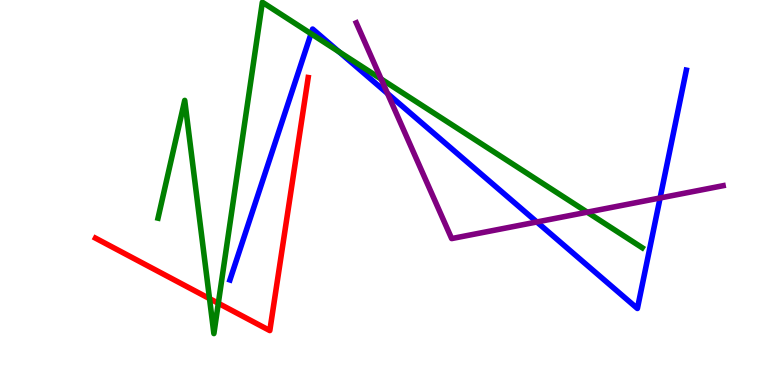[{'lines': ['blue', 'red'], 'intersections': []}, {'lines': ['green', 'red'], 'intersections': [{'x': 2.7, 'y': 2.24}, {'x': 2.82, 'y': 2.12}]}, {'lines': ['purple', 'red'], 'intersections': []}, {'lines': ['blue', 'green'], 'intersections': [{'x': 4.01, 'y': 9.12}, {'x': 4.38, 'y': 8.65}]}, {'lines': ['blue', 'purple'], 'intersections': [{'x': 5.0, 'y': 7.57}, {'x': 6.93, 'y': 4.23}, {'x': 8.52, 'y': 4.86}]}, {'lines': ['green', 'purple'], 'intersections': [{'x': 4.92, 'y': 7.95}, {'x': 7.58, 'y': 4.49}]}]